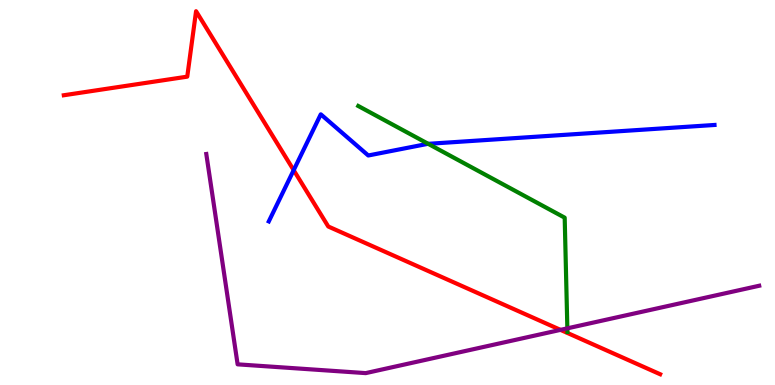[{'lines': ['blue', 'red'], 'intersections': [{'x': 3.79, 'y': 5.58}]}, {'lines': ['green', 'red'], 'intersections': []}, {'lines': ['purple', 'red'], 'intersections': [{'x': 7.23, 'y': 1.43}]}, {'lines': ['blue', 'green'], 'intersections': [{'x': 5.53, 'y': 6.26}]}, {'lines': ['blue', 'purple'], 'intersections': []}, {'lines': ['green', 'purple'], 'intersections': [{'x': 7.32, 'y': 1.47}]}]